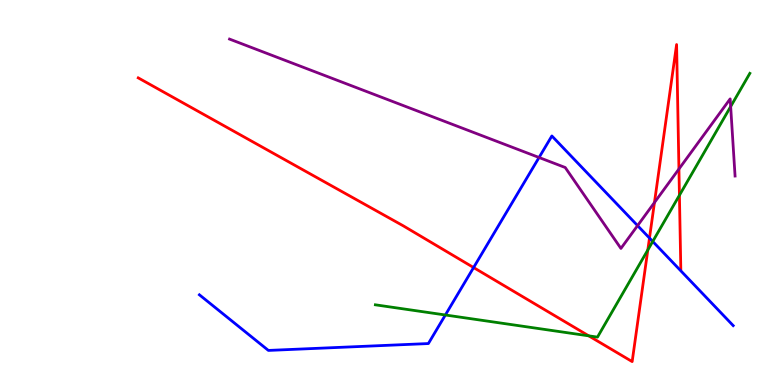[{'lines': ['blue', 'red'], 'intersections': [{'x': 6.11, 'y': 3.05}, {'x': 8.38, 'y': 3.82}]}, {'lines': ['green', 'red'], 'intersections': [{'x': 7.6, 'y': 1.28}, {'x': 8.36, 'y': 3.51}, {'x': 8.77, 'y': 4.93}]}, {'lines': ['purple', 'red'], 'intersections': [{'x': 8.44, 'y': 4.74}, {'x': 8.76, 'y': 5.61}]}, {'lines': ['blue', 'green'], 'intersections': [{'x': 5.75, 'y': 1.82}, {'x': 8.42, 'y': 3.73}]}, {'lines': ['blue', 'purple'], 'intersections': [{'x': 6.96, 'y': 5.91}, {'x': 8.23, 'y': 4.14}]}, {'lines': ['green', 'purple'], 'intersections': [{'x': 9.43, 'y': 7.23}]}]